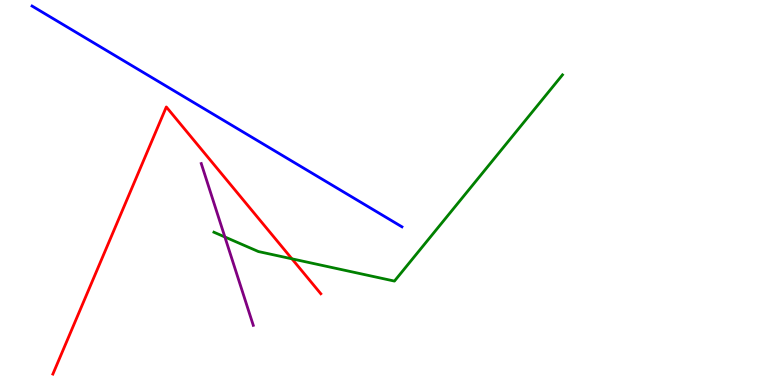[{'lines': ['blue', 'red'], 'intersections': []}, {'lines': ['green', 'red'], 'intersections': [{'x': 3.77, 'y': 3.28}]}, {'lines': ['purple', 'red'], 'intersections': []}, {'lines': ['blue', 'green'], 'intersections': []}, {'lines': ['blue', 'purple'], 'intersections': []}, {'lines': ['green', 'purple'], 'intersections': [{'x': 2.9, 'y': 3.84}]}]